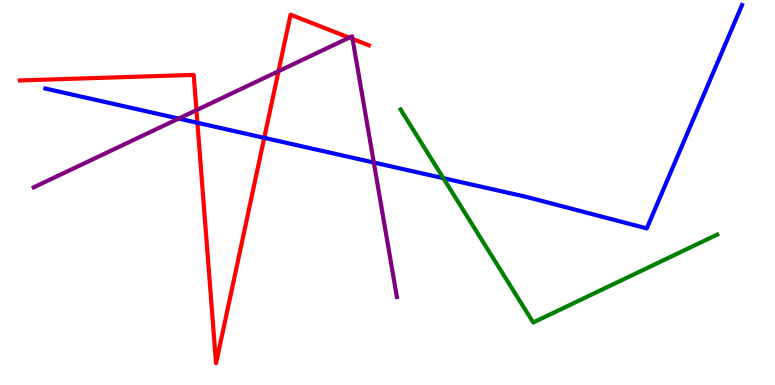[{'lines': ['blue', 'red'], 'intersections': [{'x': 2.55, 'y': 6.81}, {'x': 3.41, 'y': 6.42}]}, {'lines': ['green', 'red'], 'intersections': []}, {'lines': ['purple', 'red'], 'intersections': [{'x': 2.53, 'y': 7.14}, {'x': 3.59, 'y': 8.15}, {'x': 4.51, 'y': 9.02}, {'x': 4.55, 'y': 8.99}]}, {'lines': ['blue', 'green'], 'intersections': [{'x': 5.72, 'y': 5.37}]}, {'lines': ['blue', 'purple'], 'intersections': [{'x': 2.31, 'y': 6.92}, {'x': 4.82, 'y': 5.78}]}, {'lines': ['green', 'purple'], 'intersections': []}]